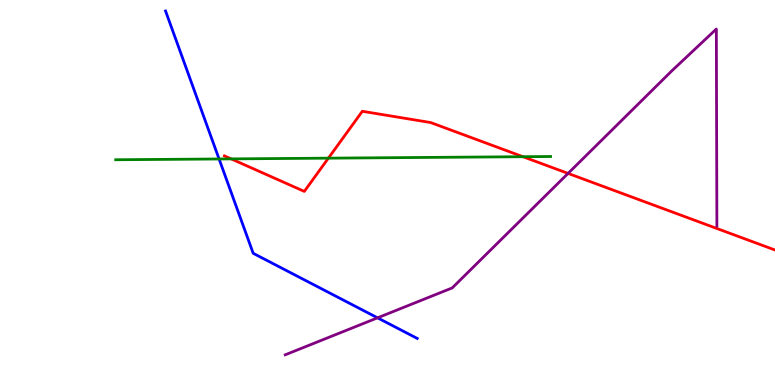[{'lines': ['blue', 'red'], 'intersections': []}, {'lines': ['green', 'red'], 'intersections': [{'x': 2.98, 'y': 5.87}, {'x': 4.24, 'y': 5.89}, {'x': 6.75, 'y': 5.93}]}, {'lines': ['purple', 'red'], 'intersections': [{'x': 7.33, 'y': 5.5}]}, {'lines': ['blue', 'green'], 'intersections': [{'x': 2.83, 'y': 5.87}]}, {'lines': ['blue', 'purple'], 'intersections': [{'x': 4.87, 'y': 1.74}]}, {'lines': ['green', 'purple'], 'intersections': []}]